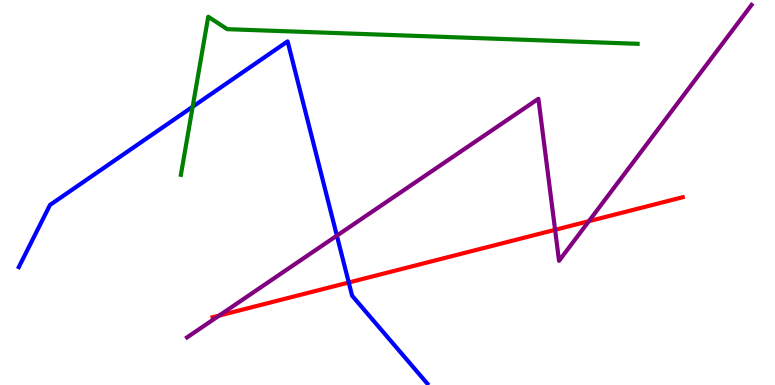[{'lines': ['blue', 'red'], 'intersections': [{'x': 4.5, 'y': 2.66}]}, {'lines': ['green', 'red'], 'intersections': []}, {'lines': ['purple', 'red'], 'intersections': [{'x': 2.83, 'y': 1.8}, {'x': 7.16, 'y': 4.03}, {'x': 7.6, 'y': 4.25}]}, {'lines': ['blue', 'green'], 'intersections': [{'x': 2.49, 'y': 7.23}]}, {'lines': ['blue', 'purple'], 'intersections': [{'x': 4.35, 'y': 3.88}]}, {'lines': ['green', 'purple'], 'intersections': []}]